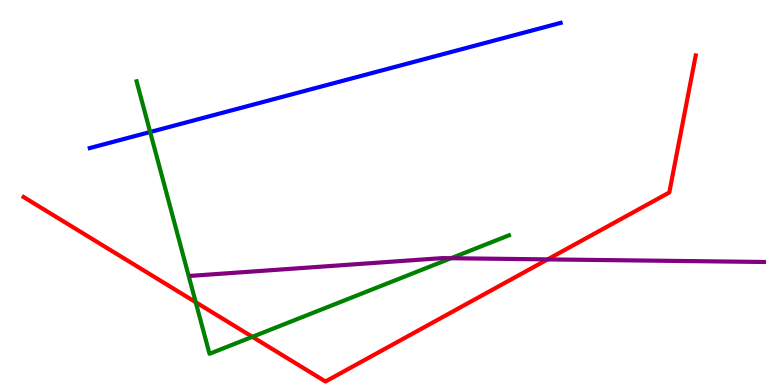[{'lines': ['blue', 'red'], 'intersections': []}, {'lines': ['green', 'red'], 'intersections': [{'x': 2.53, 'y': 2.15}, {'x': 3.26, 'y': 1.25}]}, {'lines': ['purple', 'red'], 'intersections': [{'x': 7.07, 'y': 3.26}]}, {'lines': ['blue', 'green'], 'intersections': [{'x': 1.94, 'y': 6.57}]}, {'lines': ['blue', 'purple'], 'intersections': []}, {'lines': ['green', 'purple'], 'intersections': [{'x': 5.82, 'y': 3.29}]}]